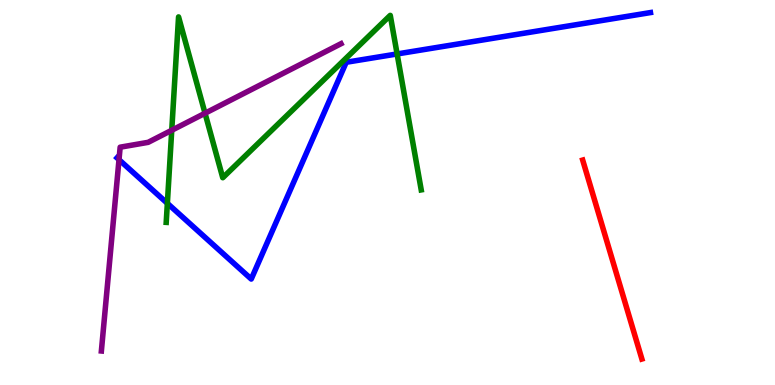[{'lines': ['blue', 'red'], 'intersections': []}, {'lines': ['green', 'red'], 'intersections': []}, {'lines': ['purple', 'red'], 'intersections': []}, {'lines': ['blue', 'green'], 'intersections': [{'x': 2.16, 'y': 4.72}, {'x': 5.12, 'y': 8.6}]}, {'lines': ['blue', 'purple'], 'intersections': [{'x': 1.54, 'y': 5.85}]}, {'lines': ['green', 'purple'], 'intersections': [{'x': 2.22, 'y': 6.62}, {'x': 2.65, 'y': 7.06}]}]